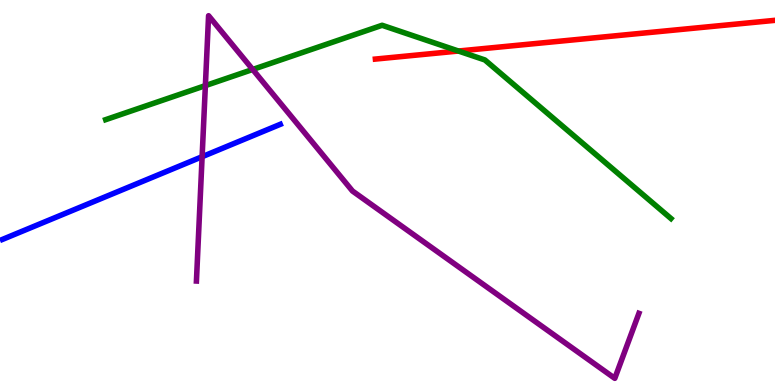[{'lines': ['blue', 'red'], 'intersections': []}, {'lines': ['green', 'red'], 'intersections': [{'x': 5.92, 'y': 8.67}]}, {'lines': ['purple', 'red'], 'intersections': []}, {'lines': ['blue', 'green'], 'intersections': []}, {'lines': ['blue', 'purple'], 'intersections': [{'x': 2.61, 'y': 5.93}]}, {'lines': ['green', 'purple'], 'intersections': [{'x': 2.65, 'y': 7.78}, {'x': 3.26, 'y': 8.2}]}]